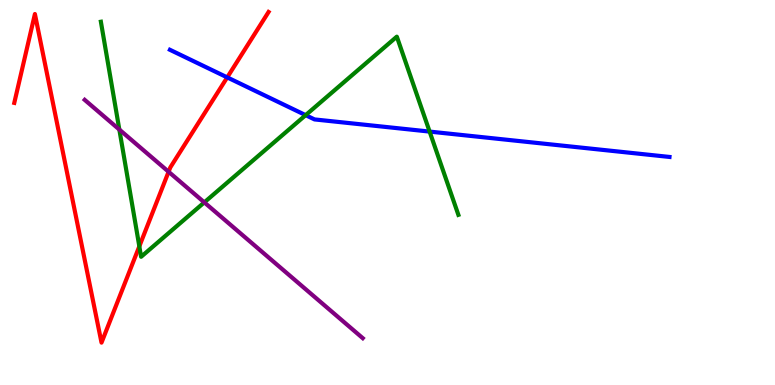[{'lines': ['blue', 'red'], 'intersections': [{'x': 2.93, 'y': 7.99}]}, {'lines': ['green', 'red'], 'intersections': [{'x': 1.8, 'y': 3.6}]}, {'lines': ['purple', 'red'], 'intersections': [{'x': 2.18, 'y': 5.54}]}, {'lines': ['blue', 'green'], 'intersections': [{'x': 3.94, 'y': 7.01}, {'x': 5.54, 'y': 6.58}]}, {'lines': ['blue', 'purple'], 'intersections': []}, {'lines': ['green', 'purple'], 'intersections': [{'x': 1.54, 'y': 6.63}, {'x': 2.64, 'y': 4.74}]}]